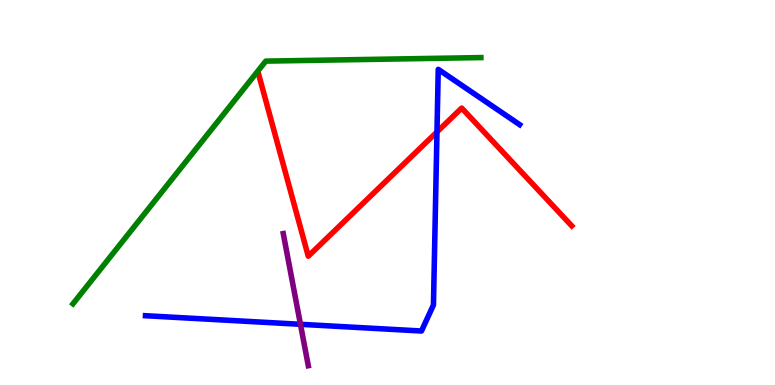[{'lines': ['blue', 'red'], 'intersections': [{'x': 5.64, 'y': 6.57}]}, {'lines': ['green', 'red'], 'intersections': []}, {'lines': ['purple', 'red'], 'intersections': []}, {'lines': ['blue', 'green'], 'intersections': []}, {'lines': ['blue', 'purple'], 'intersections': [{'x': 3.88, 'y': 1.58}]}, {'lines': ['green', 'purple'], 'intersections': []}]